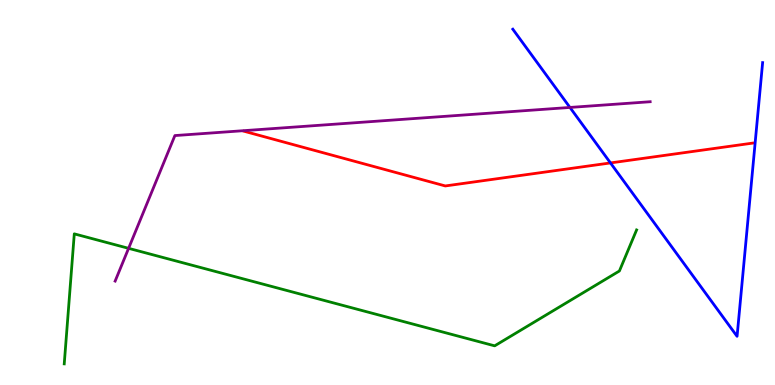[{'lines': ['blue', 'red'], 'intersections': [{'x': 7.88, 'y': 5.77}]}, {'lines': ['green', 'red'], 'intersections': []}, {'lines': ['purple', 'red'], 'intersections': []}, {'lines': ['blue', 'green'], 'intersections': []}, {'lines': ['blue', 'purple'], 'intersections': [{'x': 7.35, 'y': 7.21}]}, {'lines': ['green', 'purple'], 'intersections': [{'x': 1.66, 'y': 3.55}]}]